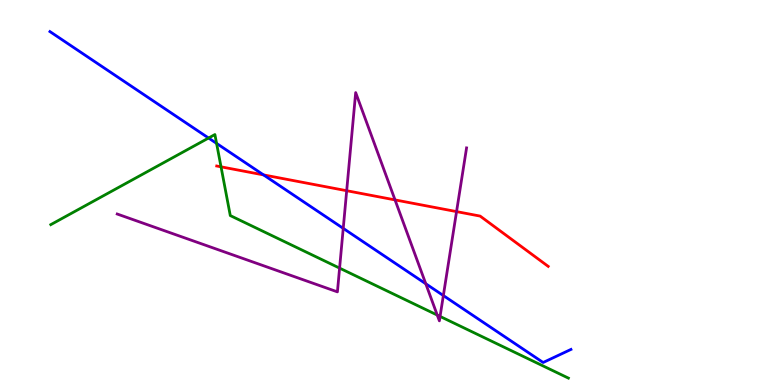[{'lines': ['blue', 'red'], 'intersections': [{'x': 3.4, 'y': 5.46}]}, {'lines': ['green', 'red'], 'intersections': [{'x': 2.85, 'y': 5.67}]}, {'lines': ['purple', 'red'], 'intersections': [{'x': 4.47, 'y': 5.05}, {'x': 5.1, 'y': 4.81}, {'x': 5.89, 'y': 4.5}]}, {'lines': ['blue', 'green'], 'intersections': [{'x': 2.69, 'y': 6.42}, {'x': 2.79, 'y': 6.28}]}, {'lines': ['blue', 'purple'], 'intersections': [{'x': 4.43, 'y': 4.07}, {'x': 5.49, 'y': 2.63}, {'x': 5.72, 'y': 2.32}]}, {'lines': ['green', 'purple'], 'intersections': [{'x': 4.38, 'y': 3.04}, {'x': 5.64, 'y': 1.82}, {'x': 5.68, 'y': 1.78}]}]